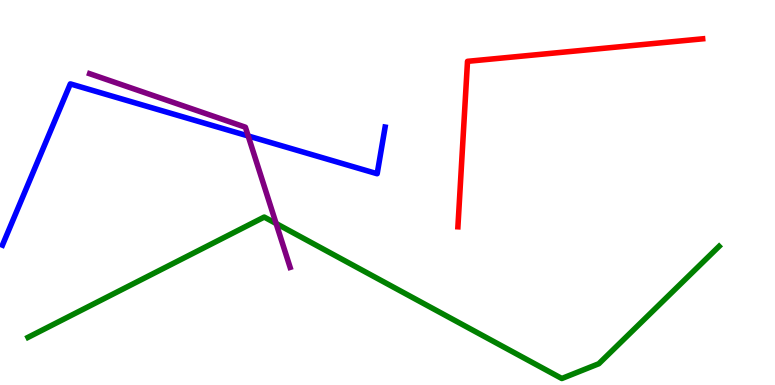[{'lines': ['blue', 'red'], 'intersections': []}, {'lines': ['green', 'red'], 'intersections': []}, {'lines': ['purple', 'red'], 'intersections': []}, {'lines': ['blue', 'green'], 'intersections': []}, {'lines': ['blue', 'purple'], 'intersections': [{'x': 3.2, 'y': 6.47}]}, {'lines': ['green', 'purple'], 'intersections': [{'x': 3.56, 'y': 4.19}]}]